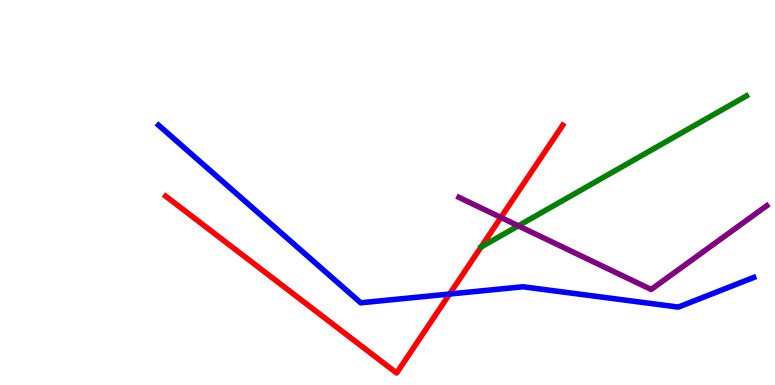[{'lines': ['blue', 'red'], 'intersections': [{'x': 5.8, 'y': 2.36}]}, {'lines': ['green', 'red'], 'intersections': []}, {'lines': ['purple', 'red'], 'intersections': [{'x': 6.46, 'y': 4.35}]}, {'lines': ['blue', 'green'], 'intersections': []}, {'lines': ['blue', 'purple'], 'intersections': []}, {'lines': ['green', 'purple'], 'intersections': [{'x': 6.69, 'y': 4.13}]}]